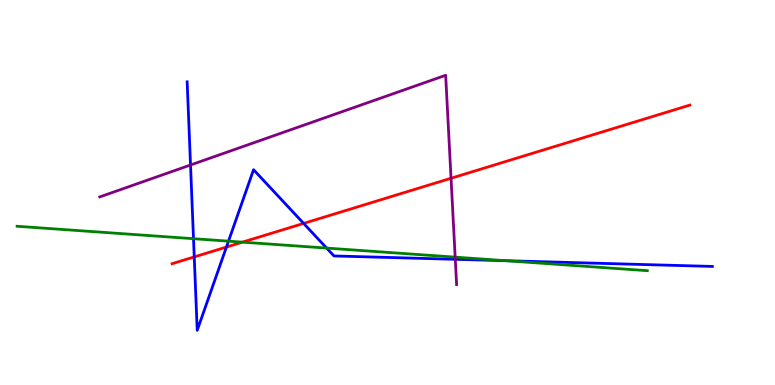[{'lines': ['blue', 'red'], 'intersections': [{'x': 2.51, 'y': 3.33}, {'x': 2.92, 'y': 3.58}, {'x': 3.92, 'y': 4.2}]}, {'lines': ['green', 'red'], 'intersections': [{'x': 3.13, 'y': 3.71}]}, {'lines': ['purple', 'red'], 'intersections': [{'x': 5.82, 'y': 5.37}]}, {'lines': ['blue', 'green'], 'intersections': [{'x': 2.5, 'y': 3.8}, {'x': 2.95, 'y': 3.74}, {'x': 4.21, 'y': 3.56}, {'x': 6.53, 'y': 3.23}]}, {'lines': ['blue', 'purple'], 'intersections': [{'x': 2.46, 'y': 5.71}, {'x': 5.87, 'y': 3.26}]}, {'lines': ['green', 'purple'], 'intersections': [{'x': 5.87, 'y': 3.32}]}]